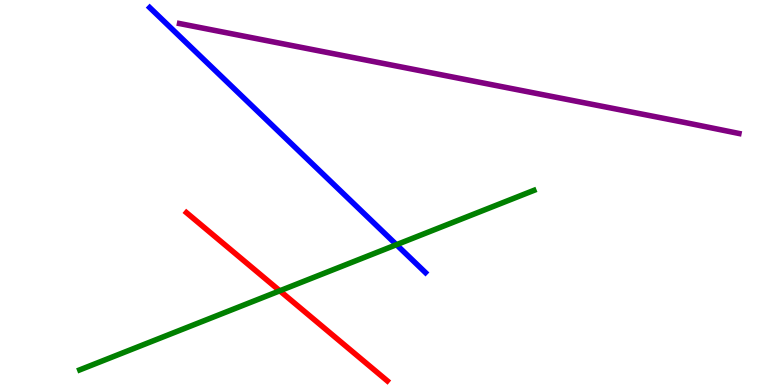[{'lines': ['blue', 'red'], 'intersections': []}, {'lines': ['green', 'red'], 'intersections': [{'x': 3.61, 'y': 2.45}]}, {'lines': ['purple', 'red'], 'intersections': []}, {'lines': ['blue', 'green'], 'intersections': [{'x': 5.12, 'y': 3.64}]}, {'lines': ['blue', 'purple'], 'intersections': []}, {'lines': ['green', 'purple'], 'intersections': []}]